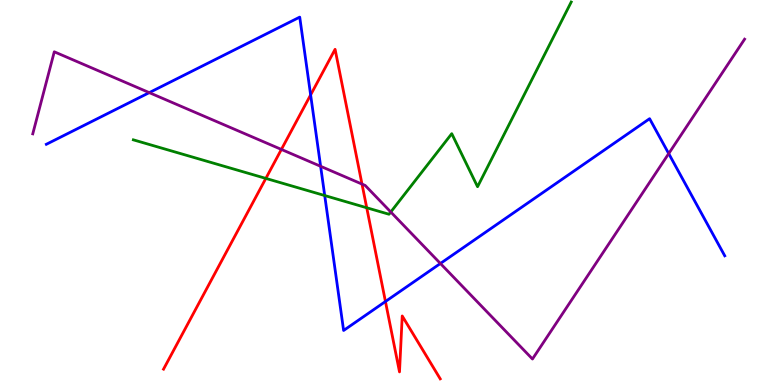[{'lines': ['blue', 'red'], 'intersections': [{'x': 4.01, 'y': 7.53}, {'x': 4.97, 'y': 2.17}]}, {'lines': ['green', 'red'], 'intersections': [{'x': 3.43, 'y': 5.37}, {'x': 4.73, 'y': 4.6}]}, {'lines': ['purple', 'red'], 'intersections': [{'x': 3.63, 'y': 6.12}, {'x': 4.67, 'y': 5.22}]}, {'lines': ['blue', 'green'], 'intersections': [{'x': 4.19, 'y': 4.92}]}, {'lines': ['blue', 'purple'], 'intersections': [{'x': 1.93, 'y': 7.59}, {'x': 4.14, 'y': 5.68}, {'x': 5.68, 'y': 3.16}, {'x': 8.63, 'y': 6.01}]}, {'lines': ['green', 'purple'], 'intersections': [{'x': 5.04, 'y': 4.49}]}]